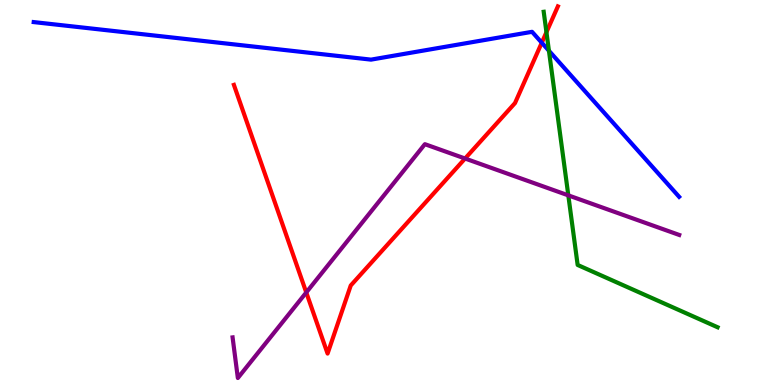[{'lines': ['blue', 'red'], 'intersections': [{'x': 6.99, 'y': 8.89}]}, {'lines': ['green', 'red'], 'intersections': [{'x': 7.05, 'y': 9.16}]}, {'lines': ['purple', 'red'], 'intersections': [{'x': 3.95, 'y': 2.4}, {'x': 6.0, 'y': 5.88}]}, {'lines': ['blue', 'green'], 'intersections': [{'x': 7.08, 'y': 8.68}]}, {'lines': ['blue', 'purple'], 'intersections': []}, {'lines': ['green', 'purple'], 'intersections': [{'x': 7.33, 'y': 4.93}]}]